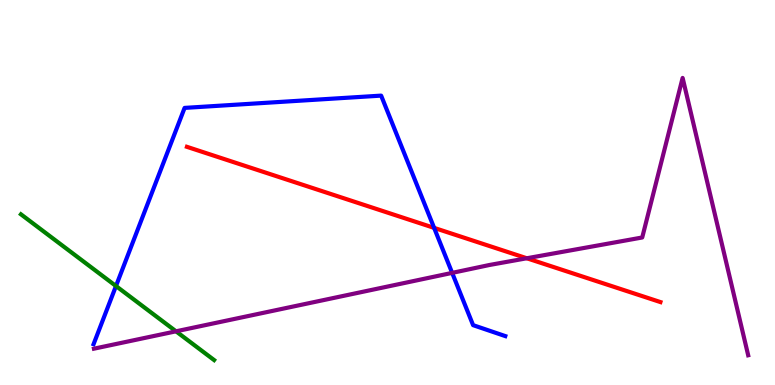[{'lines': ['blue', 'red'], 'intersections': [{'x': 5.6, 'y': 4.08}]}, {'lines': ['green', 'red'], 'intersections': []}, {'lines': ['purple', 'red'], 'intersections': [{'x': 6.8, 'y': 3.29}]}, {'lines': ['blue', 'green'], 'intersections': [{'x': 1.5, 'y': 2.57}]}, {'lines': ['blue', 'purple'], 'intersections': [{'x': 5.83, 'y': 2.91}]}, {'lines': ['green', 'purple'], 'intersections': [{'x': 2.27, 'y': 1.39}]}]